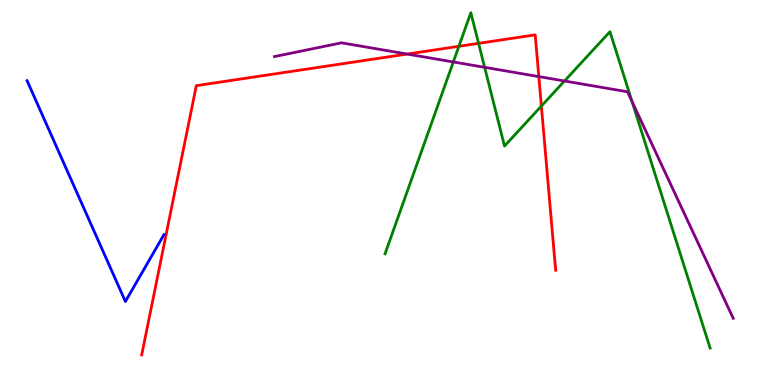[{'lines': ['blue', 'red'], 'intersections': []}, {'lines': ['green', 'red'], 'intersections': [{'x': 5.92, 'y': 8.8}, {'x': 6.18, 'y': 8.87}, {'x': 6.99, 'y': 7.25}]}, {'lines': ['purple', 'red'], 'intersections': [{'x': 5.25, 'y': 8.6}, {'x': 6.95, 'y': 8.01}]}, {'lines': ['blue', 'green'], 'intersections': []}, {'lines': ['blue', 'purple'], 'intersections': []}, {'lines': ['green', 'purple'], 'intersections': [{'x': 5.85, 'y': 8.39}, {'x': 6.25, 'y': 8.25}, {'x': 7.28, 'y': 7.9}, {'x': 8.16, 'y': 7.36}]}]